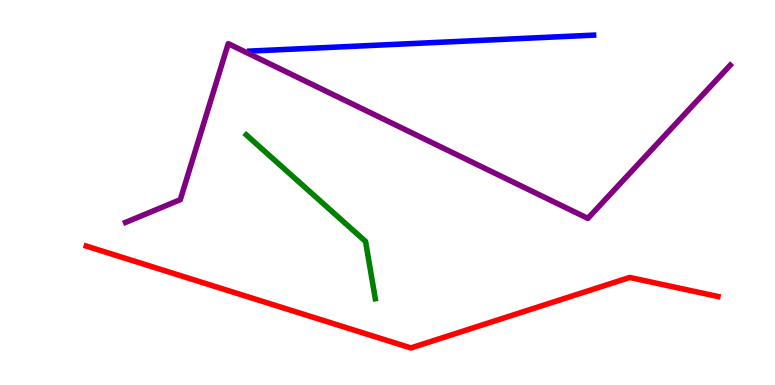[{'lines': ['blue', 'red'], 'intersections': []}, {'lines': ['green', 'red'], 'intersections': []}, {'lines': ['purple', 'red'], 'intersections': []}, {'lines': ['blue', 'green'], 'intersections': []}, {'lines': ['blue', 'purple'], 'intersections': []}, {'lines': ['green', 'purple'], 'intersections': []}]